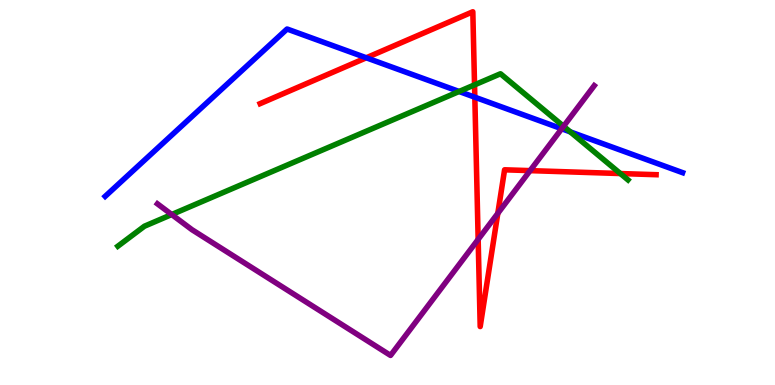[{'lines': ['blue', 'red'], 'intersections': [{'x': 4.73, 'y': 8.5}, {'x': 6.13, 'y': 7.48}]}, {'lines': ['green', 'red'], 'intersections': [{'x': 6.12, 'y': 7.8}, {'x': 8.0, 'y': 5.49}]}, {'lines': ['purple', 'red'], 'intersections': [{'x': 6.17, 'y': 3.78}, {'x': 6.42, 'y': 4.46}, {'x': 6.84, 'y': 5.57}]}, {'lines': ['blue', 'green'], 'intersections': [{'x': 5.92, 'y': 7.62}, {'x': 7.36, 'y': 6.57}]}, {'lines': ['blue', 'purple'], 'intersections': [{'x': 7.25, 'y': 6.66}]}, {'lines': ['green', 'purple'], 'intersections': [{'x': 2.22, 'y': 4.43}, {'x': 7.27, 'y': 6.72}]}]